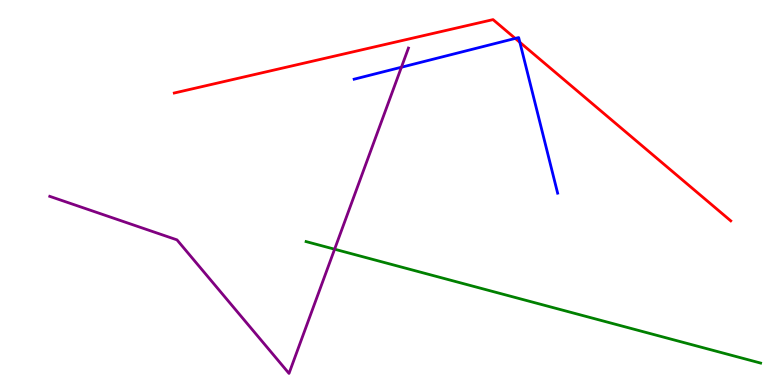[{'lines': ['blue', 'red'], 'intersections': [{'x': 6.65, 'y': 9.0}, {'x': 6.71, 'y': 8.9}]}, {'lines': ['green', 'red'], 'intersections': []}, {'lines': ['purple', 'red'], 'intersections': []}, {'lines': ['blue', 'green'], 'intersections': []}, {'lines': ['blue', 'purple'], 'intersections': [{'x': 5.18, 'y': 8.25}]}, {'lines': ['green', 'purple'], 'intersections': [{'x': 4.32, 'y': 3.53}]}]